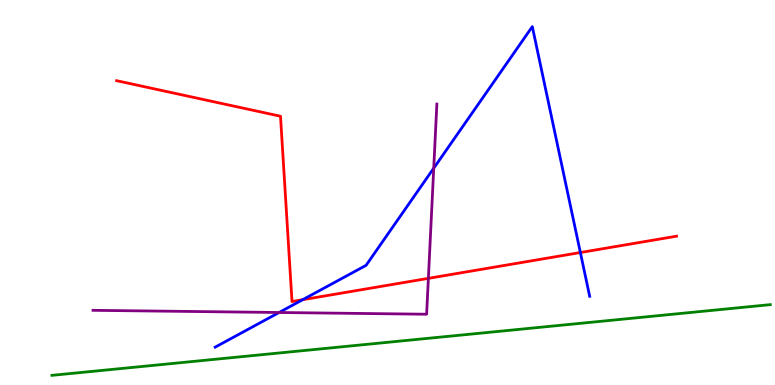[{'lines': ['blue', 'red'], 'intersections': [{'x': 3.91, 'y': 2.22}, {'x': 7.49, 'y': 3.44}]}, {'lines': ['green', 'red'], 'intersections': []}, {'lines': ['purple', 'red'], 'intersections': [{'x': 5.53, 'y': 2.77}]}, {'lines': ['blue', 'green'], 'intersections': []}, {'lines': ['blue', 'purple'], 'intersections': [{'x': 3.6, 'y': 1.88}, {'x': 5.6, 'y': 5.63}]}, {'lines': ['green', 'purple'], 'intersections': []}]